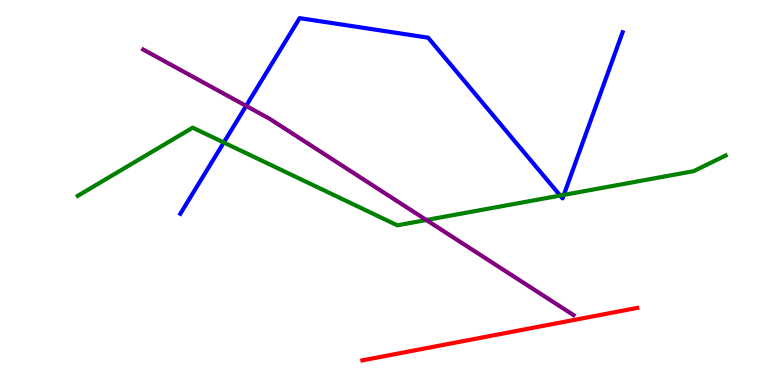[{'lines': ['blue', 'red'], 'intersections': []}, {'lines': ['green', 'red'], 'intersections': []}, {'lines': ['purple', 'red'], 'intersections': []}, {'lines': ['blue', 'green'], 'intersections': [{'x': 2.89, 'y': 6.3}, {'x': 7.23, 'y': 4.92}, {'x': 7.28, 'y': 4.94}]}, {'lines': ['blue', 'purple'], 'intersections': [{'x': 3.18, 'y': 7.25}]}, {'lines': ['green', 'purple'], 'intersections': [{'x': 5.5, 'y': 4.29}]}]